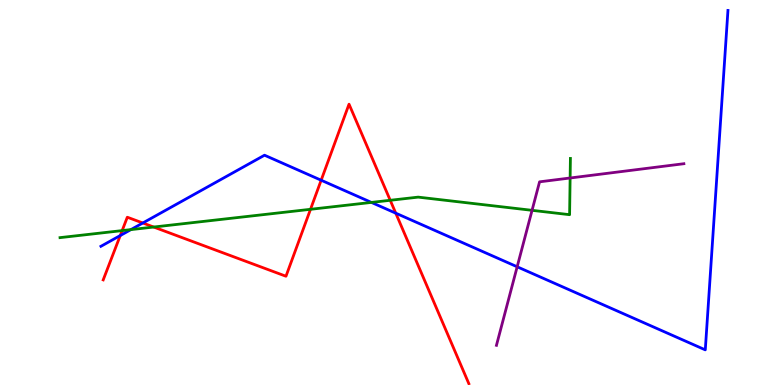[{'lines': ['blue', 'red'], 'intersections': [{'x': 1.55, 'y': 3.88}, {'x': 1.84, 'y': 4.21}, {'x': 4.14, 'y': 5.32}, {'x': 5.11, 'y': 4.46}]}, {'lines': ['green', 'red'], 'intersections': [{'x': 1.58, 'y': 4.01}, {'x': 1.98, 'y': 4.1}, {'x': 4.01, 'y': 4.56}, {'x': 5.04, 'y': 4.8}]}, {'lines': ['purple', 'red'], 'intersections': []}, {'lines': ['blue', 'green'], 'intersections': [{'x': 1.69, 'y': 4.04}, {'x': 4.79, 'y': 4.74}]}, {'lines': ['blue', 'purple'], 'intersections': [{'x': 6.67, 'y': 3.07}]}, {'lines': ['green', 'purple'], 'intersections': [{'x': 6.87, 'y': 4.54}, {'x': 7.36, 'y': 5.38}]}]